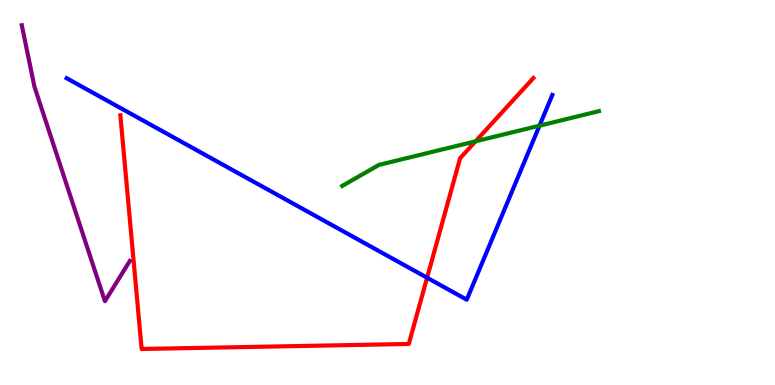[{'lines': ['blue', 'red'], 'intersections': [{'x': 5.51, 'y': 2.79}]}, {'lines': ['green', 'red'], 'intersections': [{'x': 6.14, 'y': 6.33}]}, {'lines': ['purple', 'red'], 'intersections': []}, {'lines': ['blue', 'green'], 'intersections': [{'x': 6.96, 'y': 6.74}]}, {'lines': ['blue', 'purple'], 'intersections': []}, {'lines': ['green', 'purple'], 'intersections': []}]